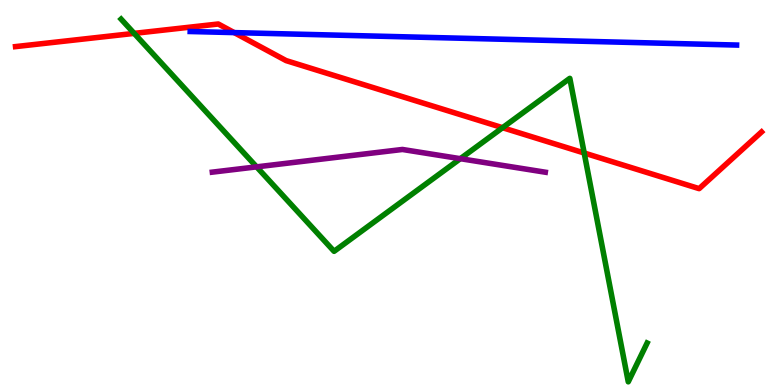[{'lines': ['blue', 'red'], 'intersections': [{'x': 3.02, 'y': 9.15}]}, {'lines': ['green', 'red'], 'intersections': [{'x': 1.73, 'y': 9.13}, {'x': 6.48, 'y': 6.68}, {'x': 7.54, 'y': 6.03}]}, {'lines': ['purple', 'red'], 'intersections': []}, {'lines': ['blue', 'green'], 'intersections': []}, {'lines': ['blue', 'purple'], 'intersections': []}, {'lines': ['green', 'purple'], 'intersections': [{'x': 3.31, 'y': 5.67}, {'x': 5.94, 'y': 5.88}]}]